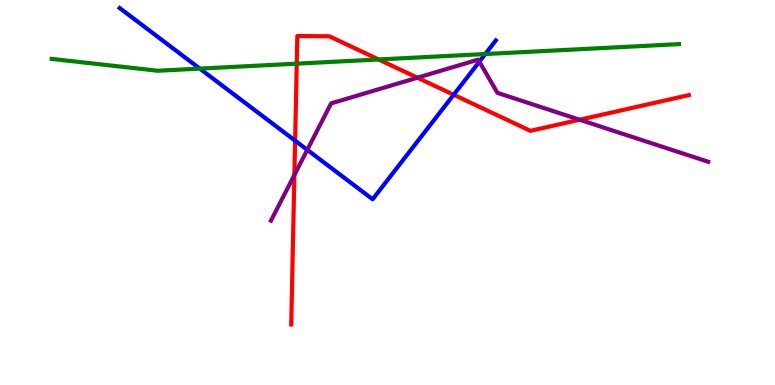[{'lines': ['blue', 'red'], 'intersections': [{'x': 3.81, 'y': 6.35}, {'x': 5.85, 'y': 7.54}]}, {'lines': ['green', 'red'], 'intersections': [{'x': 3.83, 'y': 8.35}, {'x': 4.89, 'y': 8.46}]}, {'lines': ['purple', 'red'], 'intersections': [{'x': 3.8, 'y': 5.46}, {'x': 5.39, 'y': 7.98}, {'x': 7.48, 'y': 6.89}]}, {'lines': ['blue', 'green'], 'intersections': [{'x': 2.58, 'y': 8.22}, {'x': 6.26, 'y': 8.6}]}, {'lines': ['blue', 'purple'], 'intersections': [{'x': 3.96, 'y': 6.11}, {'x': 6.19, 'y': 8.4}]}, {'lines': ['green', 'purple'], 'intersections': []}]